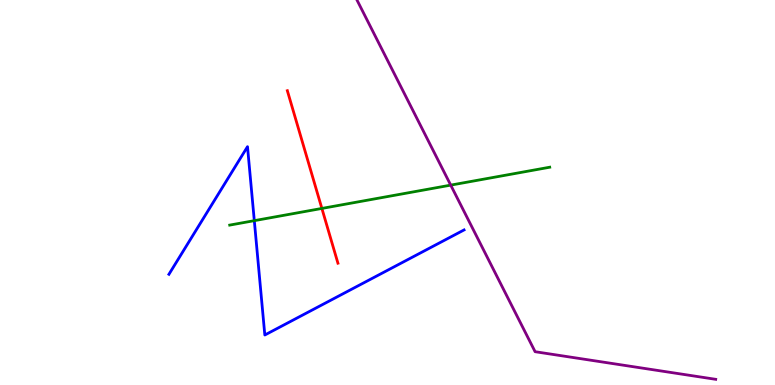[{'lines': ['blue', 'red'], 'intersections': []}, {'lines': ['green', 'red'], 'intersections': [{'x': 4.15, 'y': 4.59}]}, {'lines': ['purple', 'red'], 'intersections': []}, {'lines': ['blue', 'green'], 'intersections': [{'x': 3.28, 'y': 4.27}]}, {'lines': ['blue', 'purple'], 'intersections': []}, {'lines': ['green', 'purple'], 'intersections': [{'x': 5.82, 'y': 5.19}]}]